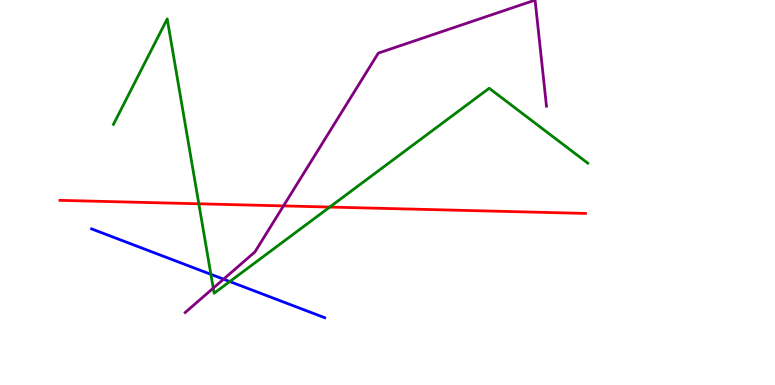[{'lines': ['blue', 'red'], 'intersections': []}, {'lines': ['green', 'red'], 'intersections': [{'x': 2.57, 'y': 4.71}, {'x': 4.25, 'y': 4.62}]}, {'lines': ['purple', 'red'], 'intersections': [{'x': 3.66, 'y': 4.65}]}, {'lines': ['blue', 'green'], 'intersections': [{'x': 2.72, 'y': 2.87}, {'x': 2.97, 'y': 2.69}]}, {'lines': ['blue', 'purple'], 'intersections': [{'x': 2.88, 'y': 2.75}]}, {'lines': ['green', 'purple'], 'intersections': [{'x': 2.75, 'y': 2.52}]}]